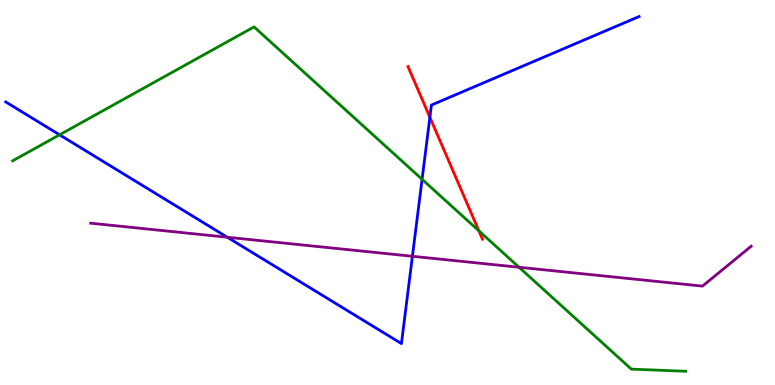[{'lines': ['blue', 'red'], 'intersections': [{'x': 5.55, 'y': 6.95}]}, {'lines': ['green', 'red'], 'intersections': [{'x': 6.18, 'y': 4.0}]}, {'lines': ['purple', 'red'], 'intersections': []}, {'lines': ['blue', 'green'], 'intersections': [{'x': 0.768, 'y': 6.5}, {'x': 5.45, 'y': 5.34}]}, {'lines': ['blue', 'purple'], 'intersections': [{'x': 2.93, 'y': 3.84}, {'x': 5.32, 'y': 3.34}]}, {'lines': ['green', 'purple'], 'intersections': [{'x': 6.7, 'y': 3.06}]}]